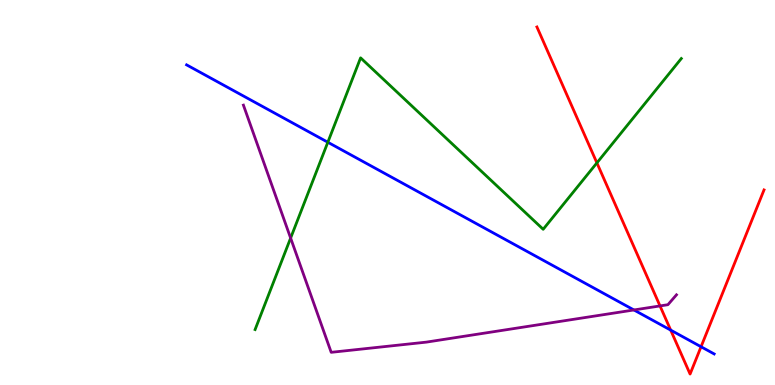[{'lines': ['blue', 'red'], 'intersections': [{'x': 8.65, 'y': 1.43}, {'x': 9.05, 'y': 0.994}]}, {'lines': ['green', 'red'], 'intersections': [{'x': 7.7, 'y': 5.77}]}, {'lines': ['purple', 'red'], 'intersections': [{'x': 8.52, 'y': 2.05}]}, {'lines': ['blue', 'green'], 'intersections': [{'x': 4.23, 'y': 6.31}]}, {'lines': ['blue', 'purple'], 'intersections': [{'x': 8.18, 'y': 1.95}]}, {'lines': ['green', 'purple'], 'intersections': [{'x': 3.75, 'y': 3.82}]}]